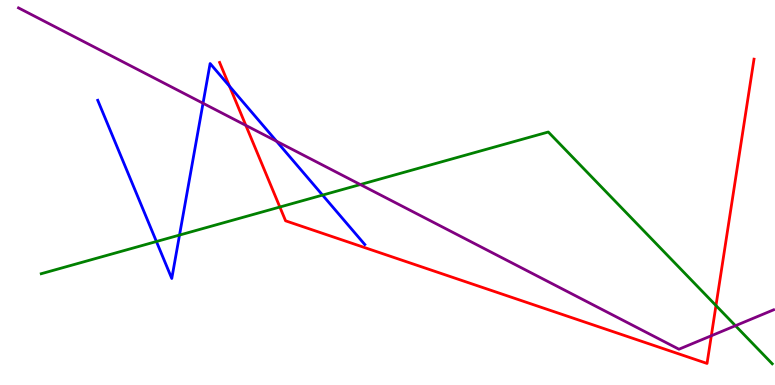[{'lines': ['blue', 'red'], 'intersections': [{'x': 2.96, 'y': 7.76}]}, {'lines': ['green', 'red'], 'intersections': [{'x': 3.61, 'y': 4.62}, {'x': 9.24, 'y': 2.06}]}, {'lines': ['purple', 'red'], 'intersections': [{'x': 3.17, 'y': 6.74}, {'x': 9.18, 'y': 1.28}]}, {'lines': ['blue', 'green'], 'intersections': [{'x': 2.02, 'y': 3.73}, {'x': 2.32, 'y': 3.89}, {'x': 4.16, 'y': 4.93}]}, {'lines': ['blue', 'purple'], 'intersections': [{'x': 2.62, 'y': 7.32}, {'x': 3.57, 'y': 6.33}]}, {'lines': ['green', 'purple'], 'intersections': [{'x': 4.65, 'y': 5.21}, {'x': 9.49, 'y': 1.54}]}]